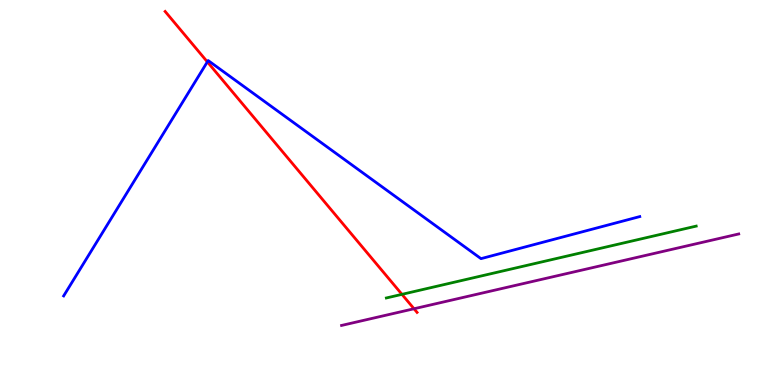[{'lines': ['blue', 'red'], 'intersections': [{'x': 2.68, 'y': 8.39}]}, {'lines': ['green', 'red'], 'intersections': [{'x': 5.19, 'y': 2.35}]}, {'lines': ['purple', 'red'], 'intersections': [{'x': 5.34, 'y': 1.98}]}, {'lines': ['blue', 'green'], 'intersections': []}, {'lines': ['blue', 'purple'], 'intersections': []}, {'lines': ['green', 'purple'], 'intersections': []}]